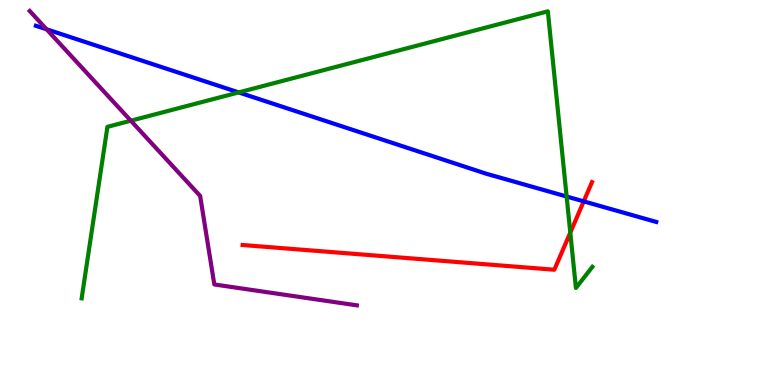[{'lines': ['blue', 'red'], 'intersections': [{'x': 7.53, 'y': 4.77}]}, {'lines': ['green', 'red'], 'intersections': [{'x': 7.36, 'y': 3.96}]}, {'lines': ['purple', 'red'], 'intersections': []}, {'lines': ['blue', 'green'], 'intersections': [{'x': 3.08, 'y': 7.6}, {'x': 7.31, 'y': 4.9}]}, {'lines': ['blue', 'purple'], 'intersections': [{'x': 0.601, 'y': 9.24}]}, {'lines': ['green', 'purple'], 'intersections': [{'x': 1.69, 'y': 6.86}]}]